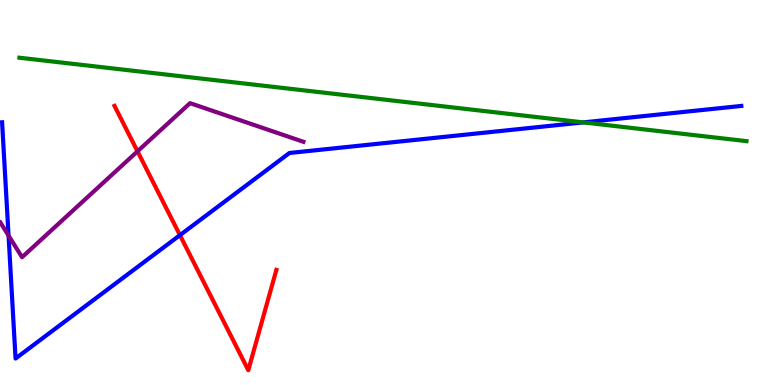[{'lines': ['blue', 'red'], 'intersections': [{'x': 2.32, 'y': 3.89}]}, {'lines': ['green', 'red'], 'intersections': []}, {'lines': ['purple', 'red'], 'intersections': [{'x': 1.77, 'y': 6.07}]}, {'lines': ['blue', 'green'], 'intersections': [{'x': 7.53, 'y': 6.82}]}, {'lines': ['blue', 'purple'], 'intersections': [{'x': 0.11, 'y': 3.88}]}, {'lines': ['green', 'purple'], 'intersections': []}]